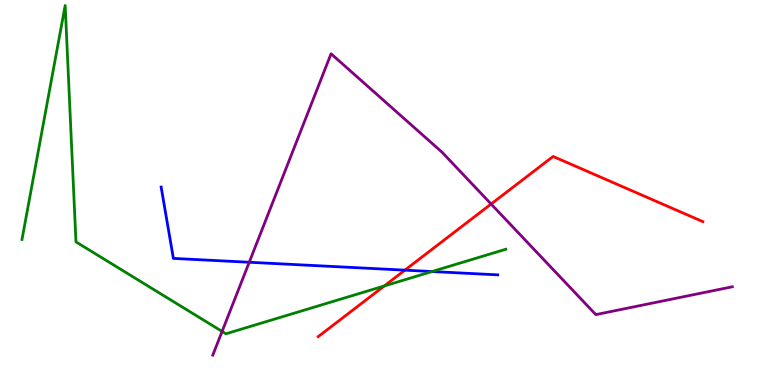[{'lines': ['blue', 'red'], 'intersections': [{'x': 5.22, 'y': 2.98}]}, {'lines': ['green', 'red'], 'intersections': [{'x': 4.96, 'y': 2.57}]}, {'lines': ['purple', 'red'], 'intersections': [{'x': 6.34, 'y': 4.7}]}, {'lines': ['blue', 'green'], 'intersections': [{'x': 5.57, 'y': 2.95}]}, {'lines': ['blue', 'purple'], 'intersections': [{'x': 3.22, 'y': 3.19}]}, {'lines': ['green', 'purple'], 'intersections': [{'x': 2.87, 'y': 1.39}]}]